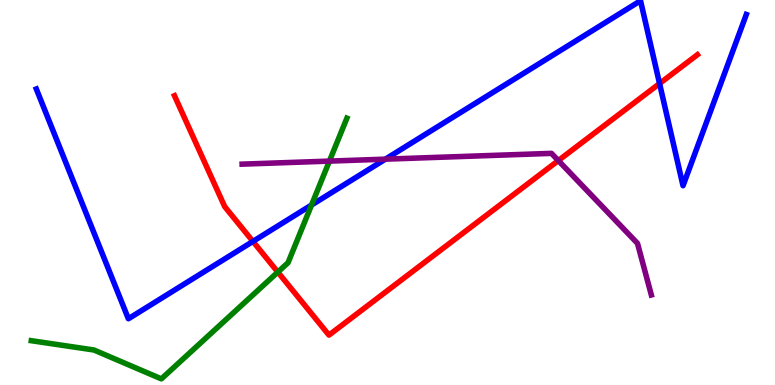[{'lines': ['blue', 'red'], 'intersections': [{'x': 3.26, 'y': 3.73}, {'x': 8.51, 'y': 7.83}]}, {'lines': ['green', 'red'], 'intersections': [{'x': 3.58, 'y': 2.93}]}, {'lines': ['purple', 'red'], 'intersections': [{'x': 7.2, 'y': 5.83}]}, {'lines': ['blue', 'green'], 'intersections': [{'x': 4.02, 'y': 4.67}]}, {'lines': ['blue', 'purple'], 'intersections': [{'x': 4.97, 'y': 5.87}]}, {'lines': ['green', 'purple'], 'intersections': [{'x': 4.25, 'y': 5.82}]}]